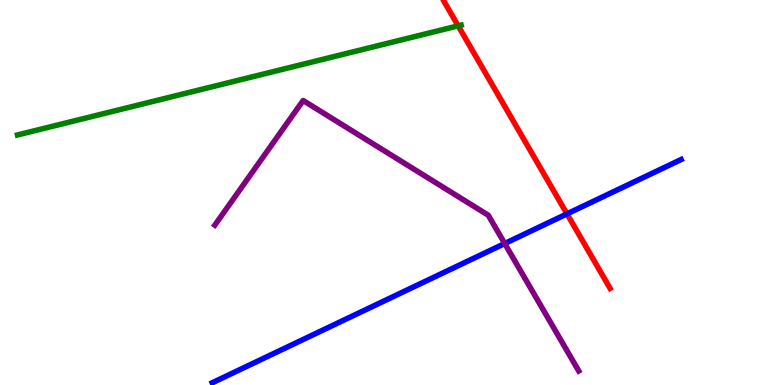[{'lines': ['blue', 'red'], 'intersections': [{'x': 7.32, 'y': 4.44}]}, {'lines': ['green', 'red'], 'intersections': [{'x': 5.91, 'y': 9.33}]}, {'lines': ['purple', 'red'], 'intersections': []}, {'lines': ['blue', 'green'], 'intersections': []}, {'lines': ['blue', 'purple'], 'intersections': [{'x': 6.51, 'y': 3.67}]}, {'lines': ['green', 'purple'], 'intersections': []}]